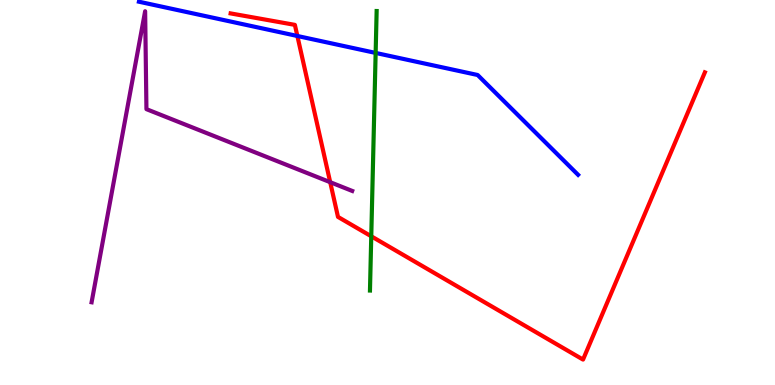[{'lines': ['blue', 'red'], 'intersections': [{'x': 3.84, 'y': 9.07}]}, {'lines': ['green', 'red'], 'intersections': [{'x': 4.79, 'y': 3.86}]}, {'lines': ['purple', 'red'], 'intersections': [{'x': 4.26, 'y': 5.27}]}, {'lines': ['blue', 'green'], 'intersections': [{'x': 4.85, 'y': 8.63}]}, {'lines': ['blue', 'purple'], 'intersections': []}, {'lines': ['green', 'purple'], 'intersections': []}]